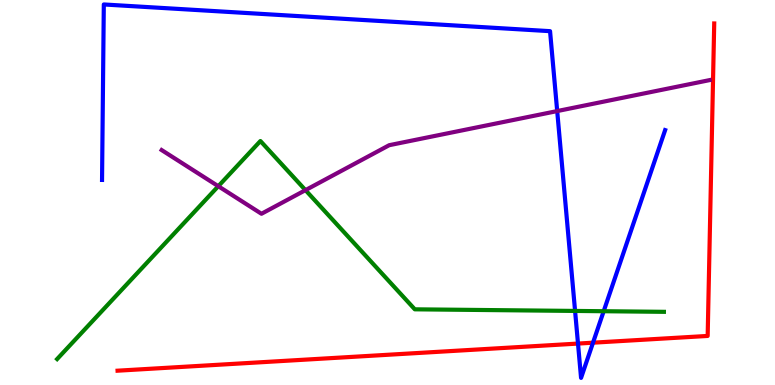[{'lines': ['blue', 'red'], 'intersections': [{'x': 7.46, 'y': 1.08}, {'x': 7.65, 'y': 1.1}]}, {'lines': ['green', 'red'], 'intersections': []}, {'lines': ['purple', 'red'], 'intersections': []}, {'lines': ['blue', 'green'], 'intersections': [{'x': 7.42, 'y': 1.92}, {'x': 7.79, 'y': 1.92}]}, {'lines': ['blue', 'purple'], 'intersections': [{'x': 7.19, 'y': 7.11}]}, {'lines': ['green', 'purple'], 'intersections': [{'x': 2.82, 'y': 5.16}, {'x': 3.94, 'y': 5.06}]}]